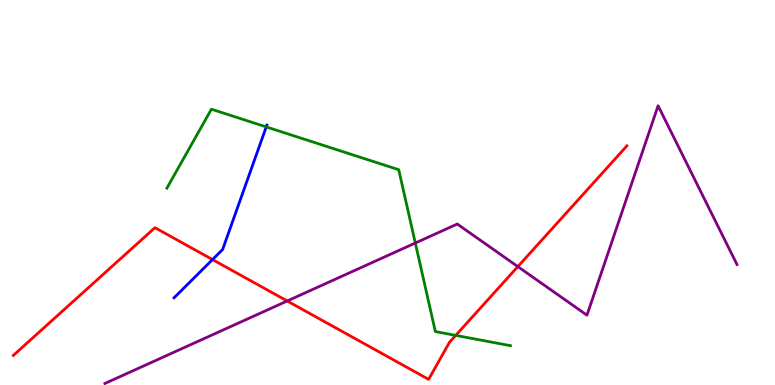[{'lines': ['blue', 'red'], 'intersections': [{'x': 2.74, 'y': 3.26}]}, {'lines': ['green', 'red'], 'intersections': [{'x': 5.88, 'y': 1.29}]}, {'lines': ['purple', 'red'], 'intersections': [{'x': 3.71, 'y': 2.18}, {'x': 6.68, 'y': 3.08}]}, {'lines': ['blue', 'green'], 'intersections': [{'x': 3.44, 'y': 6.7}]}, {'lines': ['blue', 'purple'], 'intersections': []}, {'lines': ['green', 'purple'], 'intersections': [{'x': 5.36, 'y': 3.69}]}]